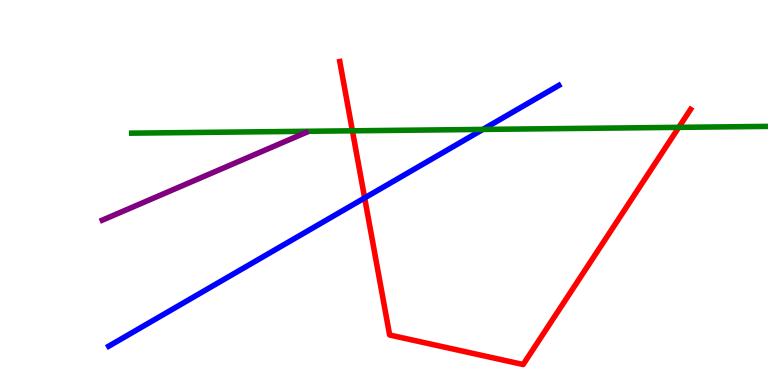[{'lines': ['blue', 'red'], 'intersections': [{'x': 4.71, 'y': 4.86}]}, {'lines': ['green', 'red'], 'intersections': [{'x': 4.55, 'y': 6.6}, {'x': 8.76, 'y': 6.69}]}, {'lines': ['purple', 'red'], 'intersections': []}, {'lines': ['blue', 'green'], 'intersections': [{'x': 6.23, 'y': 6.64}]}, {'lines': ['blue', 'purple'], 'intersections': []}, {'lines': ['green', 'purple'], 'intersections': []}]